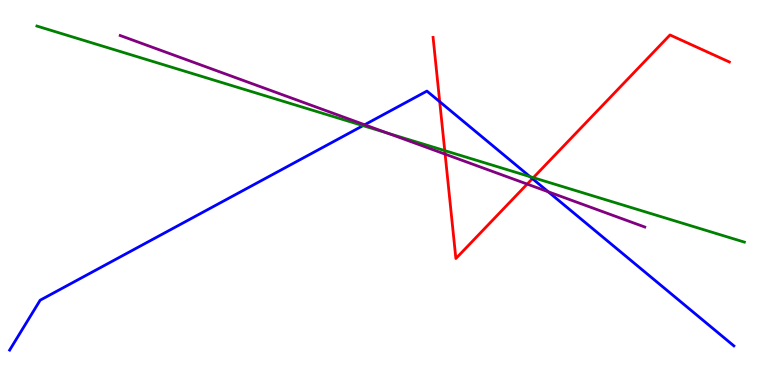[{'lines': ['blue', 'red'], 'intersections': [{'x': 5.67, 'y': 7.36}, {'x': 6.87, 'y': 5.36}]}, {'lines': ['green', 'red'], 'intersections': [{'x': 5.74, 'y': 6.09}, {'x': 6.88, 'y': 5.39}]}, {'lines': ['purple', 'red'], 'intersections': [{'x': 5.74, 'y': 6.0}, {'x': 6.8, 'y': 5.22}]}, {'lines': ['blue', 'green'], 'intersections': [{'x': 4.68, 'y': 6.74}, {'x': 6.84, 'y': 5.41}]}, {'lines': ['blue', 'purple'], 'intersections': [{'x': 4.71, 'y': 6.76}, {'x': 7.07, 'y': 5.02}]}, {'lines': ['green', 'purple'], 'intersections': [{'x': 5.01, 'y': 6.54}]}]